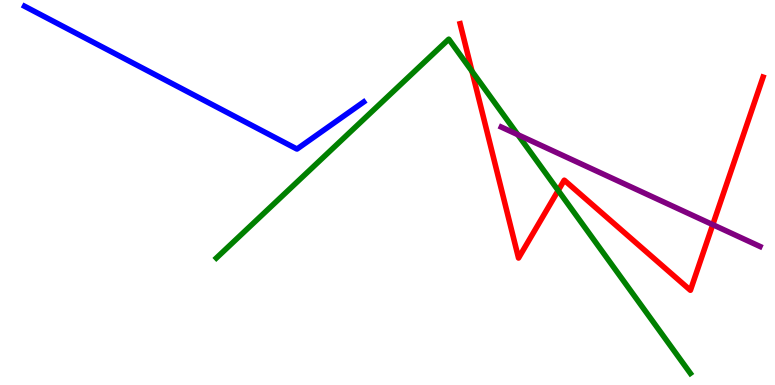[{'lines': ['blue', 'red'], 'intersections': []}, {'lines': ['green', 'red'], 'intersections': [{'x': 6.09, 'y': 8.15}, {'x': 7.2, 'y': 5.05}]}, {'lines': ['purple', 'red'], 'intersections': [{'x': 9.2, 'y': 4.16}]}, {'lines': ['blue', 'green'], 'intersections': []}, {'lines': ['blue', 'purple'], 'intersections': []}, {'lines': ['green', 'purple'], 'intersections': [{'x': 6.68, 'y': 6.5}]}]